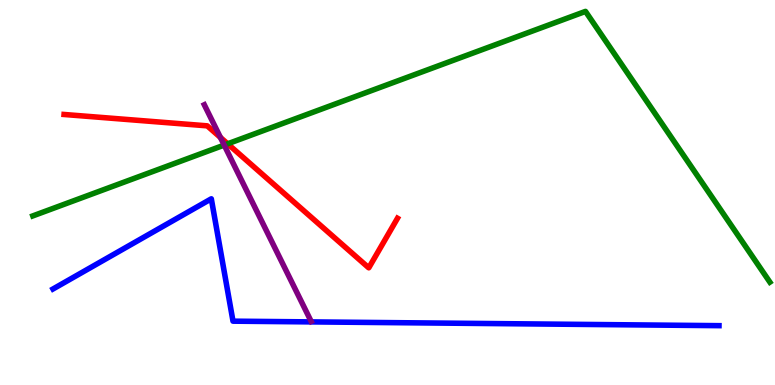[{'lines': ['blue', 'red'], 'intersections': []}, {'lines': ['green', 'red'], 'intersections': [{'x': 2.94, 'y': 6.26}]}, {'lines': ['purple', 'red'], 'intersections': [{'x': 2.84, 'y': 6.43}]}, {'lines': ['blue', 'green'], 'intersections': []}, {'lines': ['blue', 'purple'], 'intersections': []}, {'lines': ['green', 'purple'], 'intersections': [{'x': 2.89, 'y': 6.23}]}]